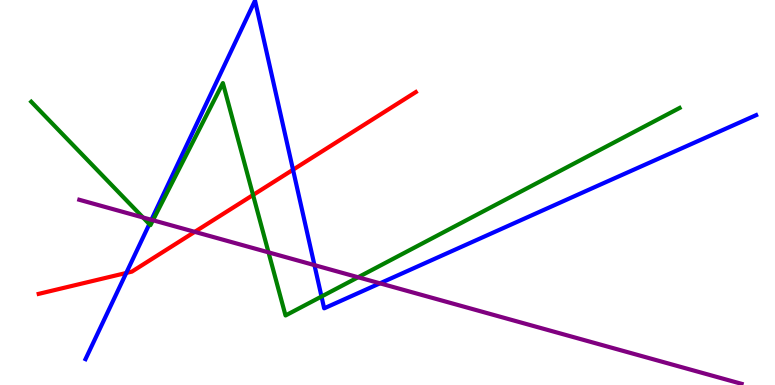[{'lines': ['blue', 'red'], 'intersections': [{'x': 1.63, 'y': 2.91}, {'x': 3.78, 'y': 5.59}]}, {'lines': ['green', 'red'], 'intersections': [{'x': 3.27, 'y': 4.94}]}, {'lines': ['purple', 'red'], 'intersections': [{'x': 2.51, 'y': 3.98}]}, {'lines': ['blue', 'green'], 'intersections': [{'x': 1.93, 'y': 4.18}, {'x': 4.15, 'y': 2.3}]}, {'lines': ['blue', 'purple'], 'intersections': [{'x': 1.95, 'y': 4.29}, {'x': 4.06, 'y': 3.11}, {'x': 4.9, 'y': 2.64}]}, {'lines': ['green', 'purple'], 'intersections': [{'x': 1.84, 'y': 4.35}, {'x': 1.97, 'y': 4.28}, {'x': 3.46, 'y': 3.45}, {'x': 4.62, 'y': 2.8}]}]